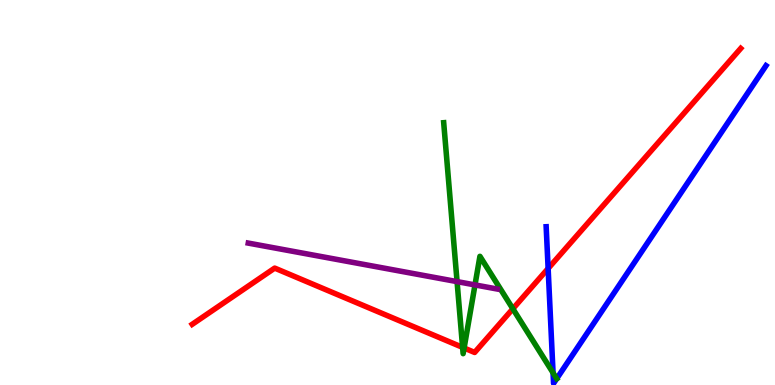[{'lines': ['blue', 'red'], 'intersections': [{'x': 7.07, 'y': 3.03}]}, {'lines': ['green', 'red'], 'intersections': [{'x': 5.97, 'y': 0.977}, {'x': 5.99, 'y': 0.961}, {'x': 6.62, 'y': 1.98}]}, {'lines': ['purple', 'red'], 'intersections': []}, {'lines': ['blue', 'green'], 'intersections': [{'x': 7.14, 'y': 0.316}, {'x': 7.18, 'y': 0.165}]}, {'lines': ['blue', 'purple'], 'intersections': []}, {'lines': ['green', 'purple'], 'intersections': [{'x': 5.9, 'y': 2.69}, {'x': 6.13, 'y': 2.6}]}]